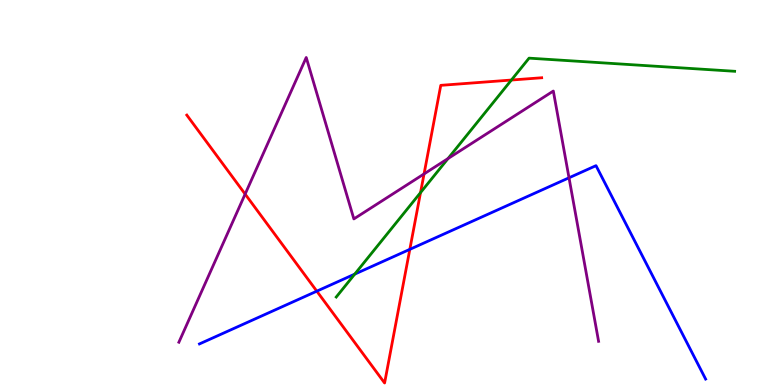[{'lines': ['blue', 'red'], 'intersections': [{'x': 4.09, 'y': 2.44}, {'x': 5.29, 'y': 3.52}]}, {'lines': ['green', 'red'], 'intersections': [{'x': 5.43, 'y': 5.0}, {'x': 6.6, 'y': 7.92}]}, {'lines': ['purple', 'red'], 'intersections': [{'x': 3.16, 'y': 4.96}, {'x': 5.47, 'y': 5.48}]}, {'lines': ['blue', 'green'], 'intersections': [{'x': 4.58, 'y': 2.88}]}, {'lines': ['blue', 'purple'], 'intersections': [{'x': 7.34, 'y': 5.38}]}, {'lines': ['green', 'purple'], 'intersections': [{'x': 5.78, 'y': 5.88}]}]